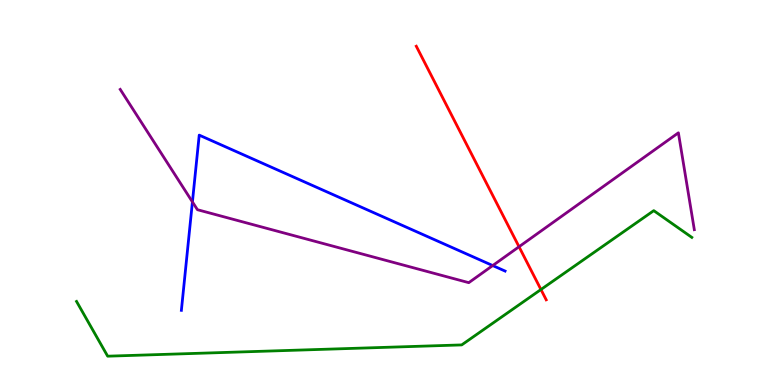[{'lines': ['blue', 'red'], 'intersections': []}, {'lines': ['green', 'red'], 'intersections': [{'x': 6.98, 'y': 2.48}]}, {'lines': ['purple', 'red'], 'intersections': [{'x': 6.7, 'y': 3.59}]}, {'lines': ['blue', 'green'], 'intersections': []}, {'lines': ['blue', 'purple'], 'intersections': [{'x': 2.48, 'y': 4.76}, {'x': 6.36, 'y': 3.1}]}, {'lines': ['green', 'purple'], 'intersections': []}]